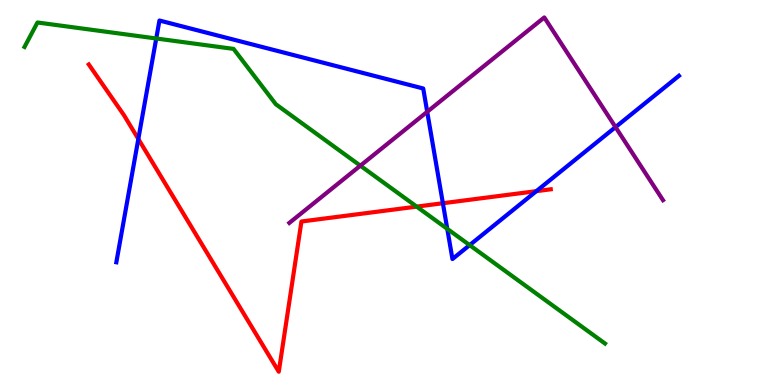[{'lines': ['blue', 'red'], 'intersections': [{'x': 1.78, 'y': 6.39}, {'x': 5.71, 'y': 4.72}, {'x': 6.92, 'y': 5.03}]}, {'lines': ['green', 'red'], 'intersections': [{'x': 5.38, 'y': 4.63}]}, {'lines': ['purple', 'red'], 'intersections': []}, {'lines': ['blue', 'green'], 'intersections': [{'x': 2.02, 'y': 9.0}, {'x': 5.77, 'y': 4.06}, {'x': 6.06, 'y': 3.63}]}, {'lines': ['blue', 'purple'], 'intersections': [{'x': 5.51, 'y': 7.1}, {'x': 7.94, 'y': 6.7}]}, {'lines': ['green', 'purple'], 'intersections': [{'x': 4.65, 'y': 5.7}]}]